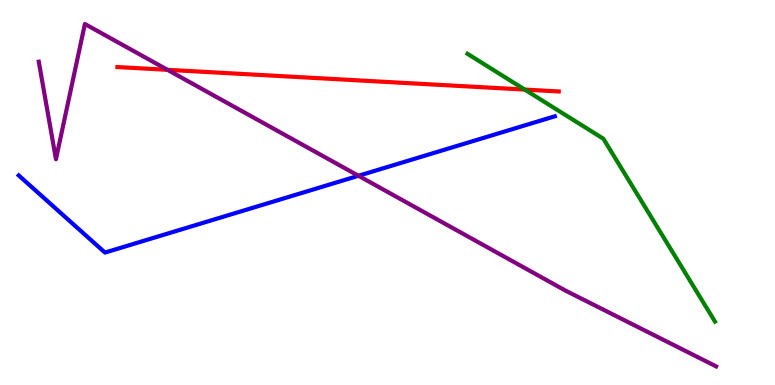[{'lines': ['blue', 'red'], 'intersections': []}, {'lines': ['green', 'red'], 'intersections': [{'x': 6.77, 'y': 7.67}]}, {'lines': ['purple', 'red'], 'intersections': [{'x': 2.16, 'y': 8.19}]}, {'lines': ['blue', 'green'], 'intersections': []}, {'lines': ['blue', 'purple'], 'intersections': [{'x': 4.63, 'y': 5.43}]}, {'lines': ['green', 'purple'], 'intersections': []}]